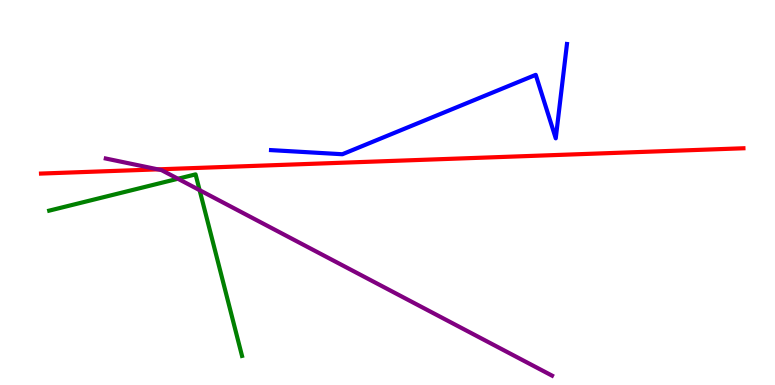[{'lines': ['blue', 'red'], 'intersections': []}, {'lines': ['green', 'red'], 'intersections': []}, {'lines': ['purple', 'red'], 'intersections': [{'x': 2.04, 'y': 5.6}]}, {'lines': ['blue', 'green'], 'intersections': []}, {'lines': ['blue', 'purple'], 'intersections': []}, {'lines': ['green', 'purple'], 'intersections': [{'x': 2.3, 'y': 5.36}, {'x': 2.58, 'y': 5.06}]}]